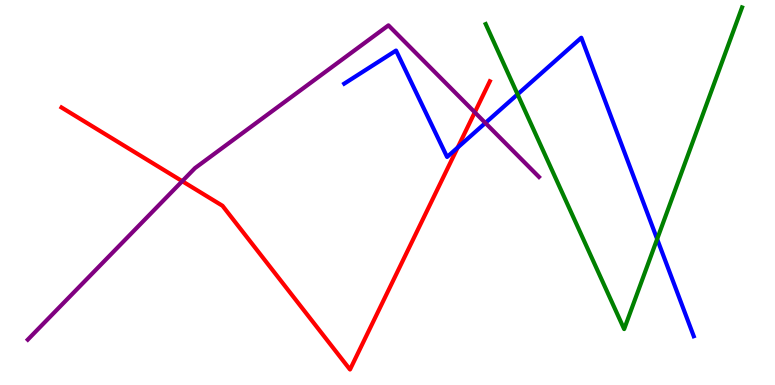[{'lines': ['blue', 'red'], 'intersections': [{'x': 5.91, 'y': 6.17}]}, {'lines': ['green', 'red'], 'intersections': []}, {'lines': ['purple', 'red'], 'intersections': [{'x': 2.35, 'y': 5.29}, {'x': 6.13, 'y': 7.08}]}, {'lines': ['blue', 'green'], 'intersections': [{'x': 6.68, 'y': 7.55}, {'x': 8.48, 'y': 3.79}]}, {'lines': ['blue', 'purple'], 'intersections': [{'x': 6.26, 'y': 6.81}]}, {'lines': ['green', 'purple'], 'intersections': []}]